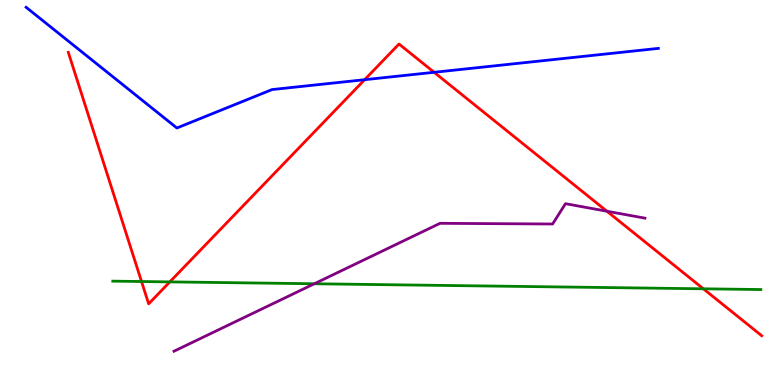[{'lines': ['blue', 'red'], 'intersections': [{'x': 4.71, 'y': 7.93}, {'x': 5.6, 'y': 8.12}]}, {'lines': ['green', 'red'], 'intersections': [{'x': 1.83, 'y': 2.69}, {'x': 2.19, 'y': 2.68}, {'x': 9.08, 'y': 2.5}]}, {'lines': ['purple', 'red'], 'intersections': [{'x': 7.83, 'y': 4.51}]}, {'lines': ['blue', 'green'], 'intersections': []}, {'lines': ['blue', 'purple'], 'intersections': []}, {'lines': ['green', 'purple'], 'intersections': [{'x': 4.06, 'y': 2.63}]}]